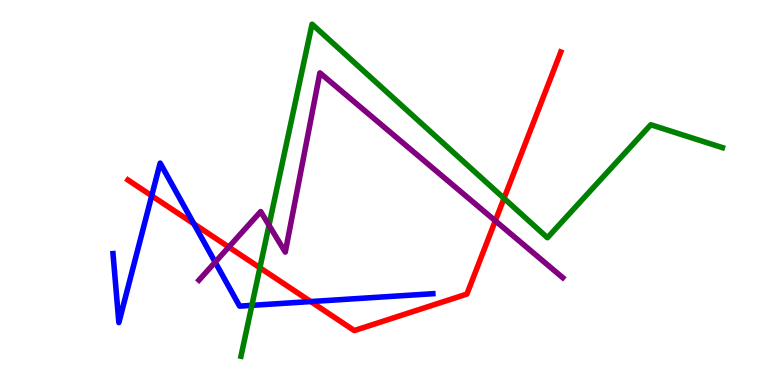[{'lines': ['blue', 'red'], 'intersections': [{'x': 1.96, 'y': 4.91}, {'x': 2.5, 'y': 4.19}, {'x': 4.01, 'y': 2.17}]}, {'lines': ['green', 'red'], 'intersections': [{'x': 3.35, 'y': 3.05}, {'x': 6.5, 'y': 4.85}]}, {'lines': ['purple', 'red'], 'intersections': [{'x': 2.95, 'y': 3.58}, {'x': 6.39, 'y': 4.26}]}, {'lines': ['blue', 'green'], 'intersections': [{'x': 3.25, 'y': 2.07}]}, {'lines': ['blue', 'purple'], 'intersections': [{'x': 2.78, 'y': 3.19}]}, {'lines': ['green', 'purple'], 'intersections': [{'x': 3.47, 'y': 4.15}]}]